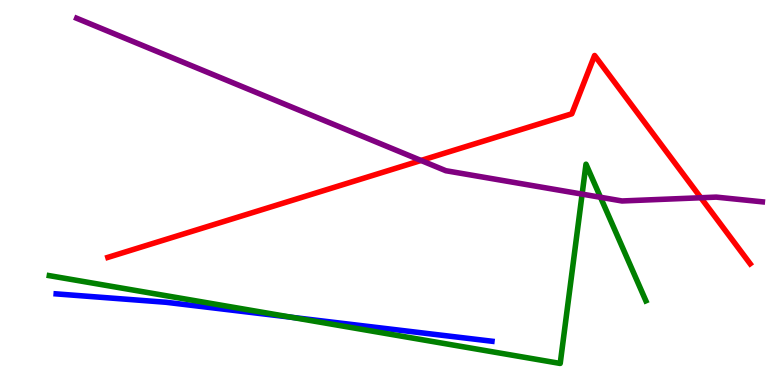[{'lines': ['blue', 'red'], 'intersections': []}, {'lines': ['green', 'red'], 'intersections': []}, {'lines': ['purple', 'red'], 'intersections': [{'x': 5.43, 'y': 5.83}, {'x': 9.04, 'y': 4.86}]}, {'lines': ['blue', 'green'], 'intersections': [{'x': 3.76, 'y': 1.76}]}, {'lines': ['blue', 'purple'], 'intersections': []}, {'lines': ['green', 'purple'], 'intersections': [{'x': 7.51, 'y': 4.96}, {'x': 7.75, 'y': 4.88}]}]